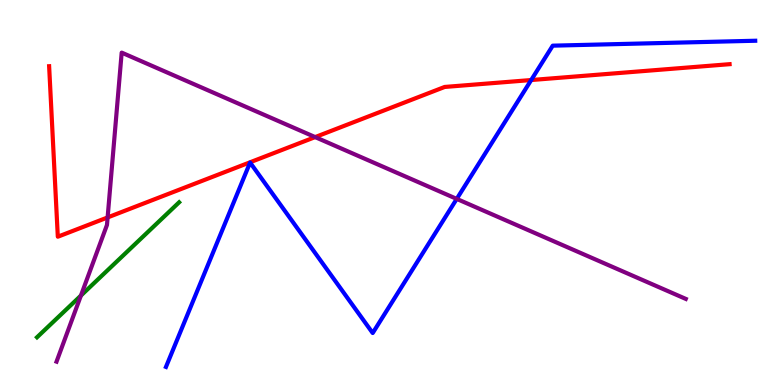[{'lines': ['blue', 'red'], 'intersections': [{'x': 6.85, 'y': 7.92}]}, {'lines': ['green', 'red'], 'intersections': []}, {'lines': ['purple', 'red'], 'intersections': [{'x': 1.39, 'y': 4.35}, {'x': 4.07, 'y': 6.44}]}, {'lines': ['blue', 'green'], 'intersections': []}, {'lines': ['blue', 'purple'], 'intersections': [{'x': 5.89, 'y': 4.83}]}, {'lines': ['green', 'purple'], 'intersections': [{'x': 1.04, 'y': 2.32}]}]